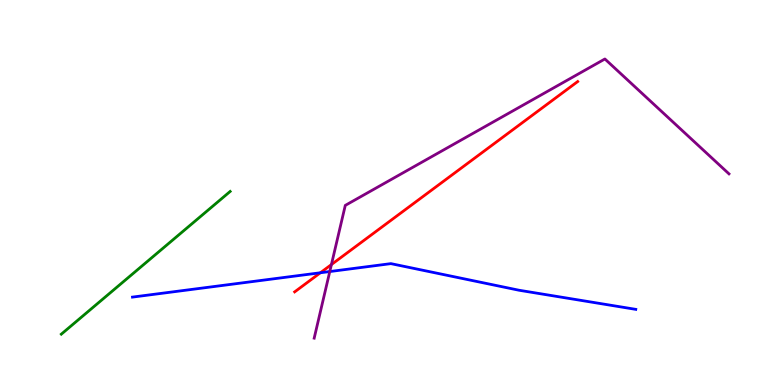[{'lines': ['blue', 'red'], 'intersections': [{'x': 4.13, 'y': 2.92}]}, {'lines': ['green', 'red'], 'intersections': []}, {'lines': ['purple', 'red'], 'intersections': [{'x': 4.28, 'y': 3.13}]}, {'lines': ['blue', 'green'], 'intersections': []}, {'lines': ['blue', 'purple'], 'intersections': [{'x': 4.26, 'y': 2.95}]}, {'lines': ['green', 'purple'], 'intersections': []}]